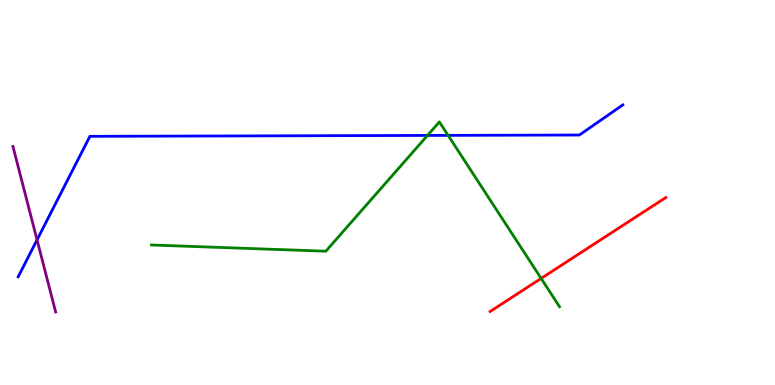[{'lines': ['blue', 'red'], 'intersections': []}, {'lines': ['green', 'red'], 'intersections': [{'x': 6.98, 'y': 2.77}]}, {'lines': ['purple', 'red'], 'intersections': []}, {'lines': ['blue', 'green'], 'intersections': [{'x': 5.52, 'y': 6.48}, {'x': 5.78, 'y': 6.48}]}, {'lines': ['blue', 'purple'], 'intersections': [{'x': 0.478, 'y': 3.77}]}, {'lines': ['green', 'purple'], 'intersections': []}]